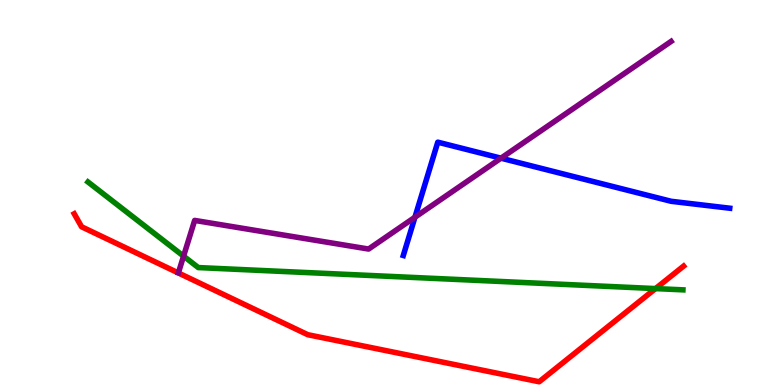[{'lines': ['blue', 'red'], 'intersections': []}, {'lines': ['green', 'red'], 'intersections': [{'x': 8.46, 'y': 2.5}]}, {'lines': ['purple', 'red'], 'intersections': []}, {'lines': ['blue', 'green'], 'intersections': []}, {'lines': ['blue', 'purple'], 'intersections': [{'x': 5.35, 'y': 4.36}, {'x': 6.46, 'y': 5.89}]}, {'lines': ['green', 'purple'], 'intersections': [{'x': 2.37, 'y': 3.35}]}]